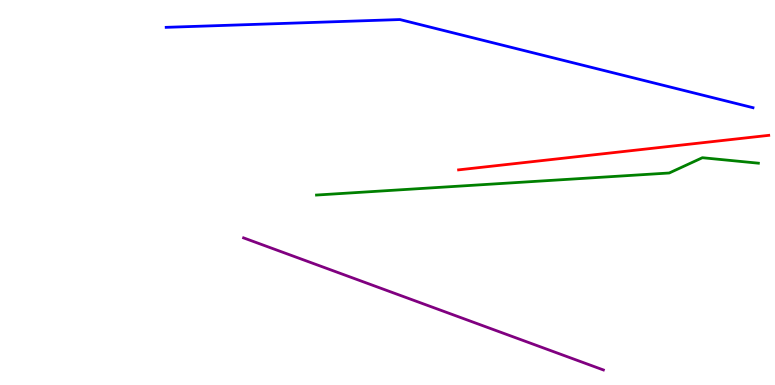[{'lines': ['blue', 'red'], 'intersections': []}, {'lines': ['green', 'red'], 'intersections': []}, {'lines': ['purple', 'red'], 'intersections': []}, {'lines': ['blue', 'green'], 'intersections': []}, {'lines': ['blue', 'purple'], 'intersections': []}, {'lines': ['green', 'purple'], 'intersections': []}]